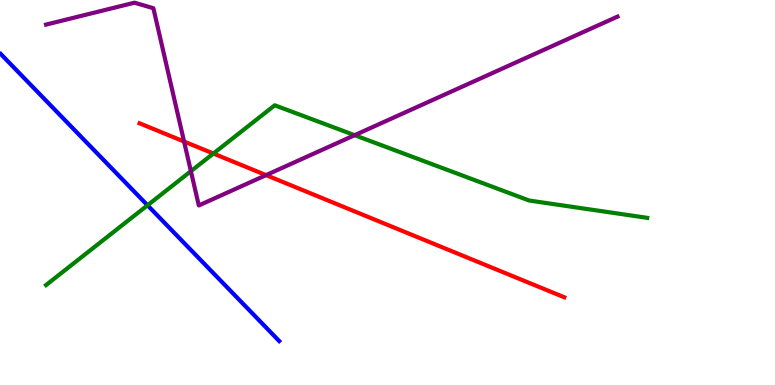[{'lines': ['blue', 'red'], 'intersections': []}, {'lines': ['green', 'red'], 'intersections': [{'x': 2.75, 'y': 6.01}]}, {'lines': ['purple', 'red'], 'intersections': [{'x': 2.38, 'y': 6.32}, {'x': 3.43, 'y': 5.45}]}, {'lines': ['blue', 'green'], 'intersections': [{'x': 1.9, 'y': 4.67}]}, {'lines': ['blue', 'purple'], 'intersections': []}, {'lines': ['green', 'purple'], 'intersections': [{'x': 2.46, 'y': 5.55}, {'x': 4.58, 'y': 6.49}]}]